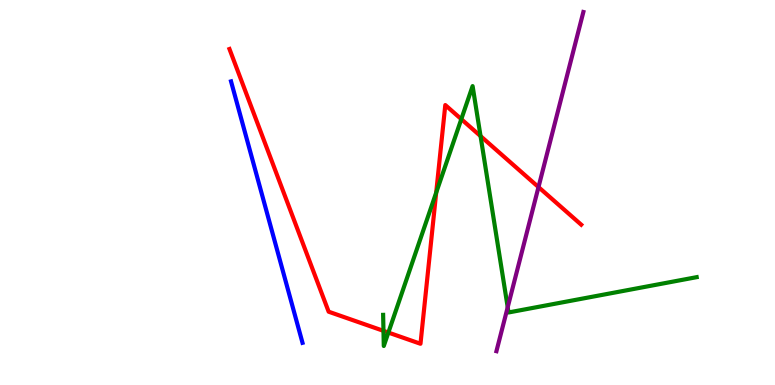[{'lines': ['blue', 'red'], 'intersections': []}, {'lines': ['green', 'red'], 'intersections': [{'x': 4.95, 'y': 1.41}, {'x': 5.01, 'y': 1.36}, {'x': 5.63, 'y': 5.0}, {'x': 5.95, 'y': 6.91}, {'x': 6.2, 'y': 6.47}]}, {'lines': ['purple', 'red'], 'intersections': [{'x': 6.95, 'y': 5.14}]}, {'lines': ['blue', 'green'], 'intersections': []}, {'lines': ['blue', 'purple'], 'intersections': []}, {'lines': ['green', 'purple'], 'intersections': [{'x': 6.55, 'y': 2.02}]}]